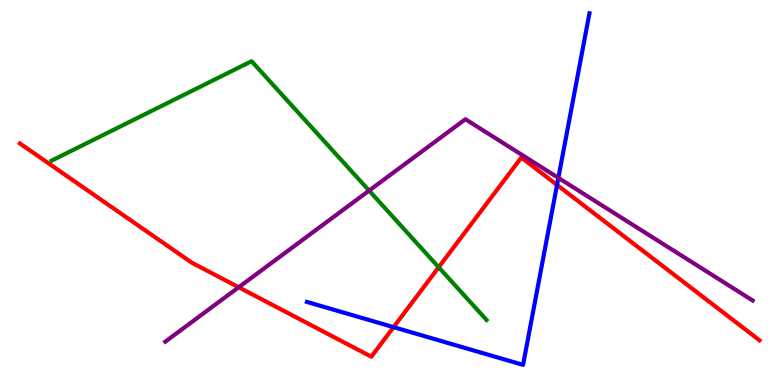[{'lines': ['blue', 'red'], 'intersections': [{'x': 5.08, 'y': 1.5}, {'x': 7.19, 'y': 5.2}]}, {'lines': ['green', 'red'], 'intersections': [{'x': 5.66, 'y': 3.06}]}, {'lines': ['purple', 'red'], 'intersections': [{'x': 3.08, 'y': 2.54}]}, {'lines': ['blue', 'green'], 'intersections': []}, {'lines': ['blue', 'purple'], 'intersections': [{'x': 7.2, 'y': 5.38}]}, {'lines': ['green', 'purple'], 'intersections': [{'x': 4.76, 'y': 5.05}]}]